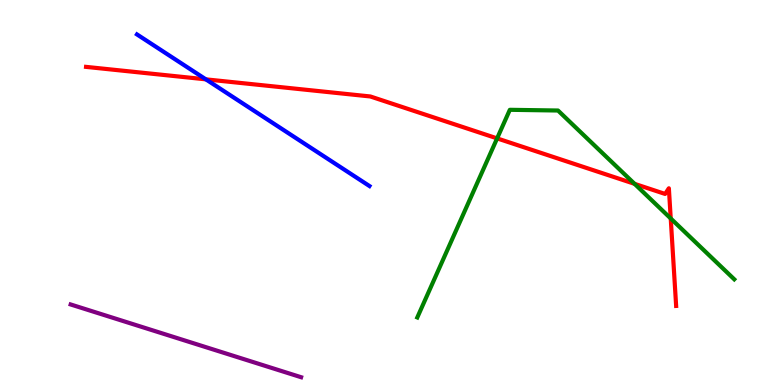[{'lines': ['blue', 'red'], 'intersections': [{'x': 2.66, 'y': 7.94}]}, {'lines': ['green', 'red'], 'intersections': [{'x': 6.41, 'y': 6.41}, {'x': 8.19, 'y': 5.22}, {'x': 8.65, 'y': 4.33}]}, {'lines': ['purple', 'red'], 'intersections': []}, {'lines': ['blue', 'green'], 'intersections': []}, {'lines': ['blue', 'purple'], 'intersections': []}, {'lines': ['green', 'purple'], 'intersections': []}]